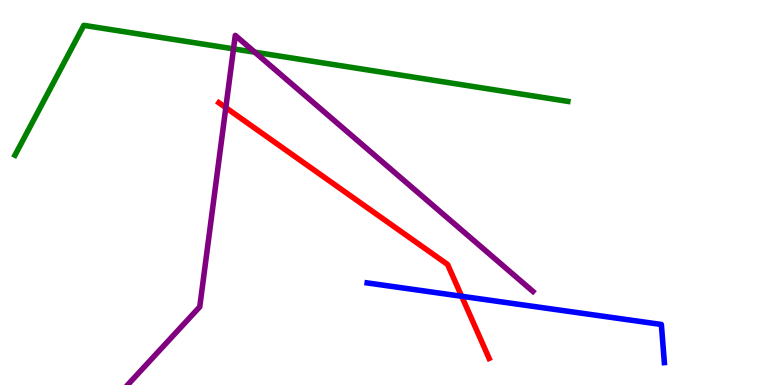[{'lines': ['blue', 'red'], 'intersections': [{'x': 5.96, 'y': 2.3}]}, {'lines': ['green', 'red'], 'intersections': []}, {'lines': ['purple', 'red'], 'intersections': [{'x': 2.91, 'y': 7.2}]}, {'lines': ['blue', 'green'], 'intersections': []}, {'lines': ['blue', 'purple'], 'intersections': []}, {'lines': ['green', 'purple'], 'intersections': [{'x': 3.01, 'y': 8.73}, {'x': 3.29, 'y': 8.64}]}]